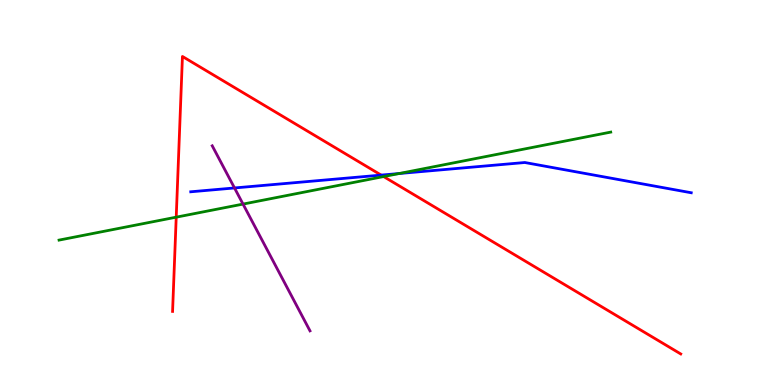[{'lines': ['blue', 'red'], 'intersections': [{'x': 4.92, 'y': 5.45}]}, {'lines': ['green', 'red'], 'intersections': [{'x': 2.27, 'y': 4.36}, {'x': 4.95, 'y': 5.41}]}, {'lines': ['purple', 'red'], 'intersections': []}, {'lines': ['blue', 'green'], 'intersections': [{'x': 5.15, 'y': 5.49}]}, {'lines': ['blue', 'purple'], 'intersections': [{'x': 3.03, 'y': 5.12}]}, {'lines': ['green', 'purple'], 'intersections': [{'x': 3.14, 'y': 4.7}]}]